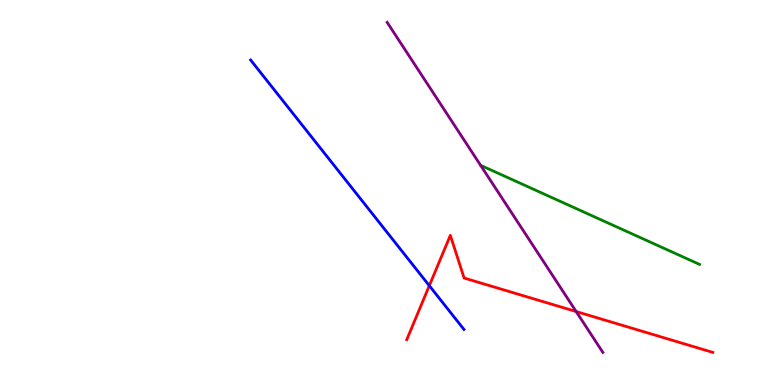[{'lines': ['blue', 'red'], 'intersections': [{'x': 5.54, 'y': 2.58}]}, {'lines': ['green', 'red'], 'intersections': []}, {'lines': ['purple', 'red'], 'intersections': [{'x': 7.43, 'y': 1.91}]}, {'lines': ['blue', 'green'], 'intersections': []}, {'lines': ['blue', 'purple'], 'intersections': []}, {'lines': ['green', 'purple'], 'intersections': []}]